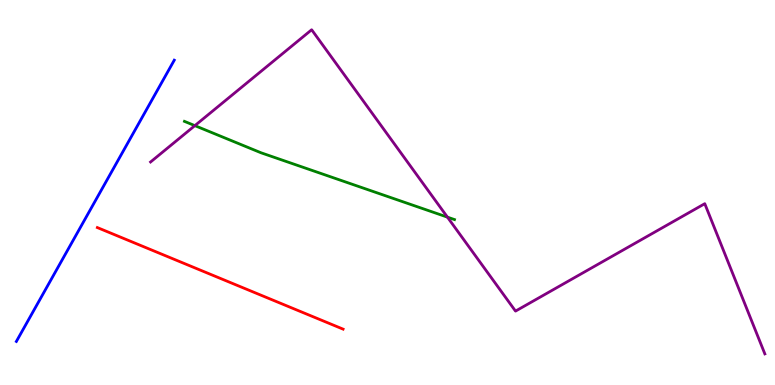[{'lines': ['blue', 'red'], 'intersections': []}, {'lines': ['green', 'red'], 'intersections': []}, {'lines': ['purple', 'red'], 'intersections': []}, {'lines': ['blue', 'green'], 'intersections': []}, {'lines': ['blue', 'purple'], 'intersections': []}, {'lines': ['green', 'purple'], 'intersections': [{'x': 2.51, 'y': 6.74}, {'x': 5.77, 'y': 4.36}]}]